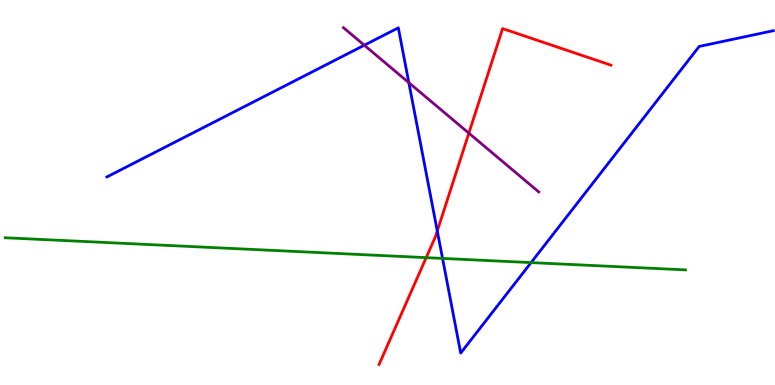[{'lines': ['blue', 'red'], 'intersections': [{'x': 5.64, 'y': 4.0}]}, {'lines': ['green', 'red'], 'intersections': [{'x': 5.5, 'y': 3.31}]}, {'lines': ['purple', 'red'], 'intersections': [{'x': 6.05, 'y': 6.54}]}, {'lines': ['blue', 'green'], 'intersections': [{'x': 5.71, 'y': 3.29}, {'x': 6.85, 'y': 3.18}]}, {'lines': ['blue', 'purple'], 'intersections': [{'x': 4.7, 'y': 8.83}, {'x': 5.28, 'y': 7.85}]}, {'lines': ['green', 'purple'], 'intersections': []}]